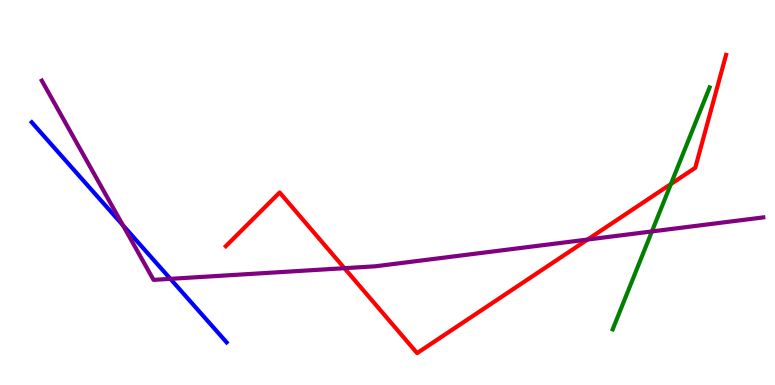[{'lines': ['blue', 'red'], 'intersections': []}, {'lines': ['green', 'red'], 'intersections': [{'x': 8.66, 'y': 5.22}]}, {'lines': ['purple', 'red'], 'intersections': [{'x': 4.44, 'y': 3.03}, {'x': 7.58, 'y': 3.78}]}, {'lines': ['blue', 'green'], 'intersections': []}, {'lines': ['blue', 'purple'], 'intersections': [{'x': 1.59, 'y': 4.15}, {'x': 2.2, 'y': 2.76}]}, {'lines': ['green', 'purple'], 'intersections': [{'x': 8.41, 'y': 3.99}]}]